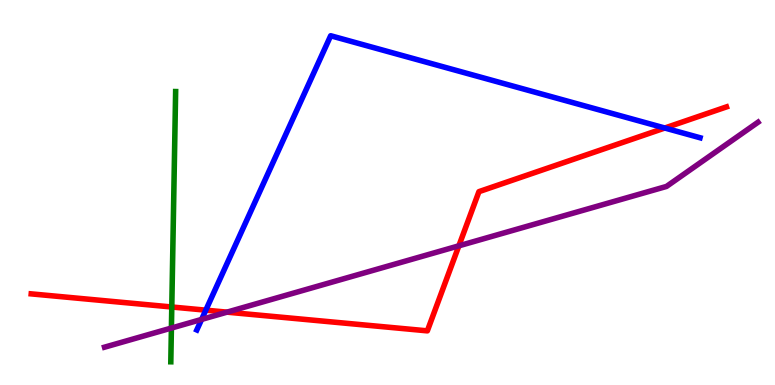[{'lines': ['blue', 'red'], 'intersections': [{'x': 2.66, 'y': 1.94}, {'x': 8.58, 'y': 6.67}]}, {'lines': ['green', 'red'], 'intersections': [{'x': 2.22, 'y': 2.03}]}, {'lines': ['purple', 'red'], 'intersections': [{'x': 2.93, 'y': 1.89}, {'x': 5.92, 'y': 3.61}]}, {'lines': ['blue', 'green'], 'intersections': []}, {'lines': ['blue', 'purple'], 'intersections': [{'x': 2.6, 'y': 1.7}]}, {'lines': ['green', 'purple'], 'intersections': [{'x': 2.21, 'y': 1.48}]}]